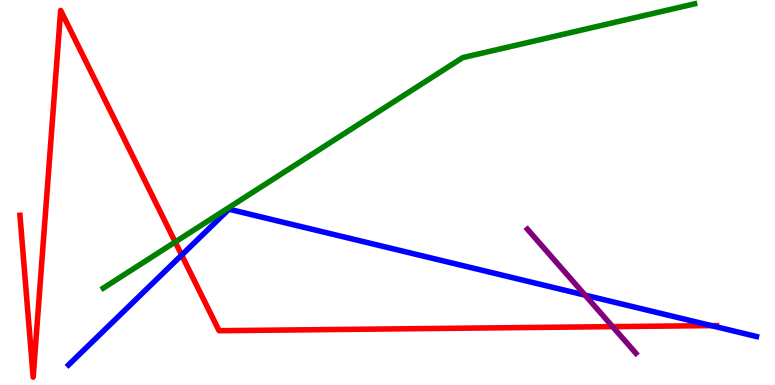[{'lines': ['blue', 'red'], 'intersections': [{'x': 2.34, 'y': 3.37}, {'x': 9.18, 'y': 1.54}]}, {'lines': ['green', 'red'], 'intersections': [{'x': 2.26, 'y': 3.71}]}, {'lines': ['purple', 'red'], 'intersections': [{'x': 7.9, 'y': 1.52}]}, {'lines': ['blue', 'green'], 'intersections': []}, {'lines': ['blue', 'purple'], 'intersections': [{'x': 7.55, 'y': 2.33}]}, {'lines': ['green', 'purple'], 'intersections': []}]